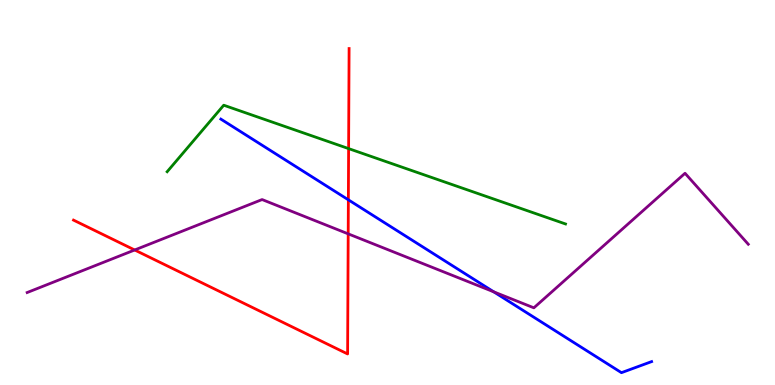[{'lines': ['blue', 'red'], 'intersections': [{'x': 4.49, 'y': 4.81}]}, {'lines': ['green', 'red'], 'intersections': [{'x': 4.5, 'y': 6.14}]}, {'lines': ['purple', 'red'], 'intersections': [{'x': 1.74, 'y': 3.51}, {'x': 4.49, 'y': 3.93}]}, {'lines': ['blue', 'green'], 'intersections': []}, {'lines': ['blue', 'purple'], 'intersections': [{'x': 6.37, 'y': 2.42}]}, {'lines': ['green', 'purple'], 'intersections': []}]